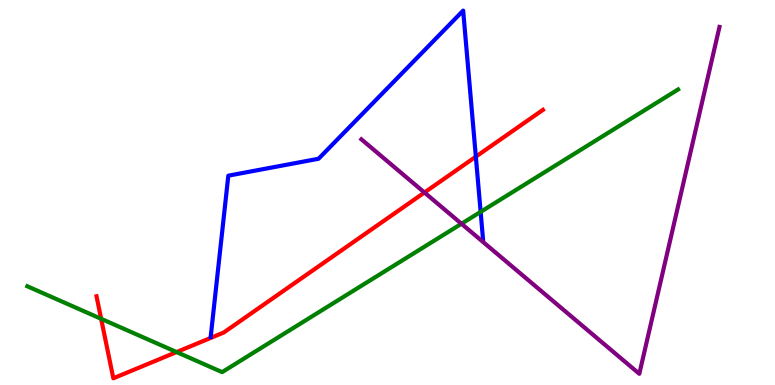[{'lines': ['blue', 'red'], 'intersections': [{'x': 6.14, 'y': 5.93}]}, {'lines': ['green', 'red'], 'intersections': [{'x': 1.31, 'y': 1.72}, {'x': 2.28, 'y': 0.856}]}, {'lines': ['purple', 'red'], 'intersections': [{'x': 5.48, 'y': 5.0}]}, {'lines': ['blue', 'green'], 'intersections': [{'x': 6.2, 'y': 4.5}]}, {'lines': ['blue', 'purple'], 'intersections': []}, {'lines': ['green', 'purple'], 'intersections': [{'x': 5.95, 'y': 4.19}]}]